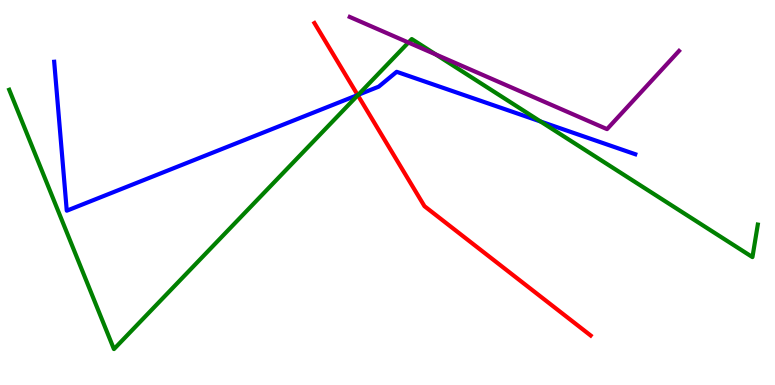[{'lines': ['blue', 'red'], 'intersections': [{'x': 4.62, 'y': 7.53}]}, {'lines': ['green', 'red'], 'intersections': [{'x': 4.62, 'y': 7.53}]}, {'lines': ['purple', 'red'], 'intersections': []}, {'lines': ['blue', 'green'], 'intersections': [{'x': 4.62, 'y': 7.54}, {'x': 6.98, 'y': 6.84}]}, {'lines': ['blue', 'purple'], 'intersections': []}, {'lines': ['green', 'purple'], 'intersections': [{'x': 5.27, 'y': 8.9}, {'x': 5.62, 'y': 8.59}]}]